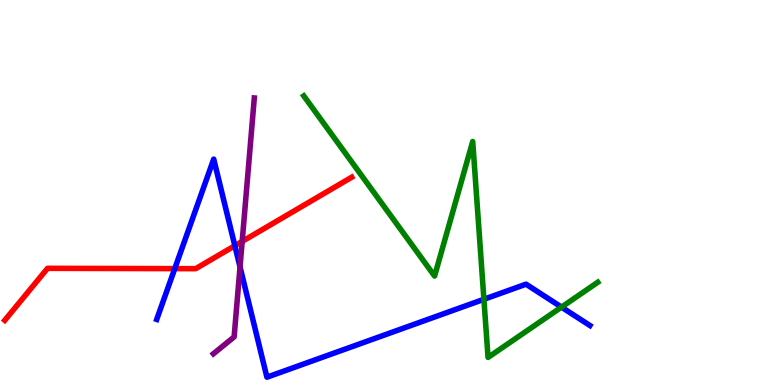[{'lines': ['blue', 'red'], 'intersections': [{'x': 2.26, 'y': 3.02}, {'x': 3.03, 'y': 3.62}]}, {'lines': ['green', 'red'], 'intersections': []}, {'lines': ['purple', 'red'], 'intersections': [{'x': 3.12, 'y': 3.73}]}, {'lines': ['blue', 'green'], 'intersections': [{'x': 6.24, 'y': 2.23}, {'x': 7.25, 'y': 2.02}]}, {'lines': ['blue', 'purple'], 'intersections': [{'x': 3.1, 'y': 3.07}]}, {'lines': ['green', 'purple'], 'intersections': []}]